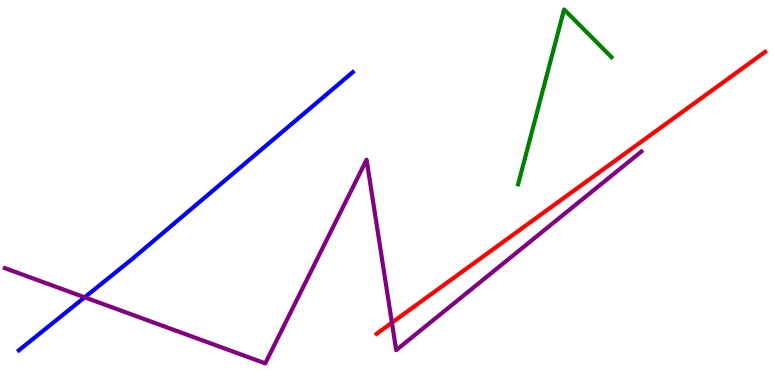[{'lines': ['blue', 'red'], 'intersections': []}, {'lines': ['green', 'red'], 'intersections': []}, {'lines': ['purple', 'red'], 'intersections': [{'x': 5.06, 'y': 1.62}]}, {'lines': ['blue', 'green'], 'intersections': []}, {'lines': ['blue', 'purple'], 'intersections': [{'x': 1.09, 'y': 2.28}]}, {'lines': ['green', 'purple'], 'intersections': []}]